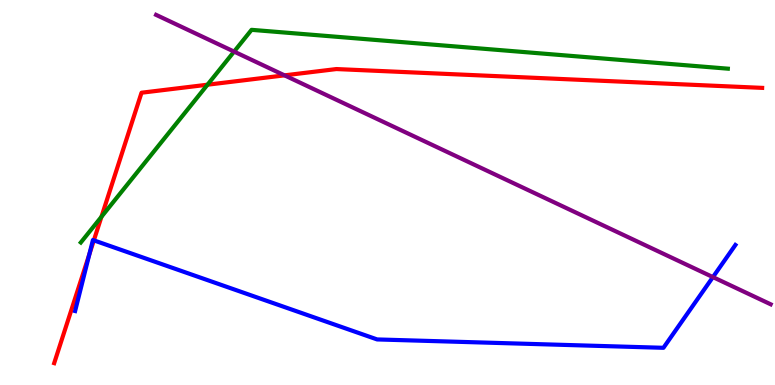[{'lines': ['blue', 'red'], 'intersections': [{'x': 1.15, 'y': 3.39}, {'x': 1.21, 'y': 3.76}]}, {'lines': ['green', 'red'], 'intersections': [{'x': 1.31, 'y': 4.37}, {'x': 2.68, 'y': 7.8}]}, {'lines': ['purple', 'red'], 'intersections': [{'x': 3.67, 'y': 8.04}]}, {'lines': ['blue', 'green'], 'intersections': []}, {'lines': ['blue', 'purple'], 'intersections': [{'x': 9.2, 'y': 2.8}]}, {'lines': ['green', 'purple'], 'intersections': [{'x': 3.02, 'y': 8.66}]}]